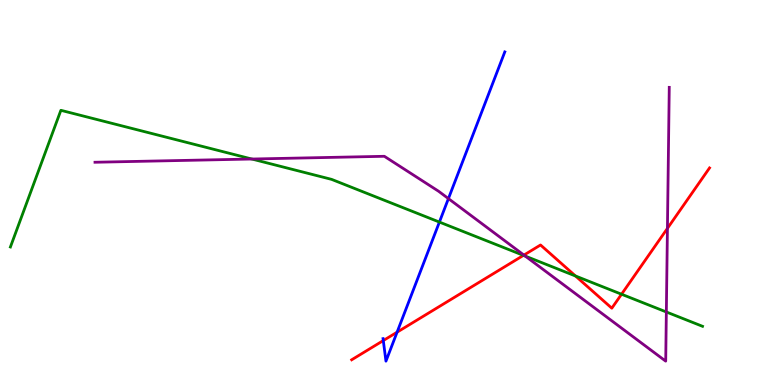[{'lines': ['blue', 'red'], 'intersections': [{'x': 4.95, 'y': 1.15}, {'x': 5.12, 'y': 1.37}]}, {'lines': ['green', 'red'], 'intersections': [{'x': 6.75, 'y': 3.37}, {'x': 7.43, 'y': 2.83}, {'x': 8.02, 'y': 2.36}]}, {'lines': ['purple', 'red'], 'intersections': [{'x': 6.76, 'y': 3.37}, {'x': 8.61, 'y': 4.07}]}, {'lines': ['blue', 'green'], 'intersections': [{'x': 5.67, 'y': 4.23}]}, {'lines': ['blue', 'purple'], 'intersections': [{'x': 5.79, 'y': 4.84}]}, {'lines': ['green', 'purple'], 'intersections': [{'x': 3.25, 'y': 5.87}, {'x': 6.78, 'y': 3.35}, {'x': 8.6, 'y': 1.9}]}]